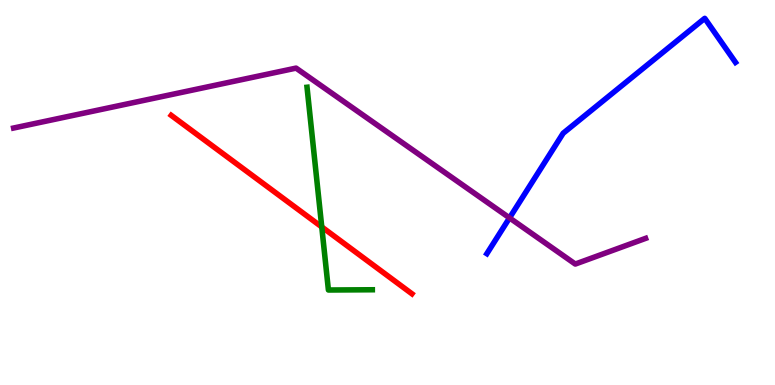[{'lines': ['blue', 'red'], 'intersections': []}, {'lines': ['green', 'red'], 'intersections': [{'x': 4.15, 'y': 4.11}]}, {'lines': ['purple', 'red'], 'intersections': []}, {'lines': ['blue', 'green'], 'intersections': []}, {'lines': ['blue', 'purple'], 'intersections': [{'x': 6.57, 'y': 4.34}]}, {'lines': ['green', 'purple'], 'intersections': []}]